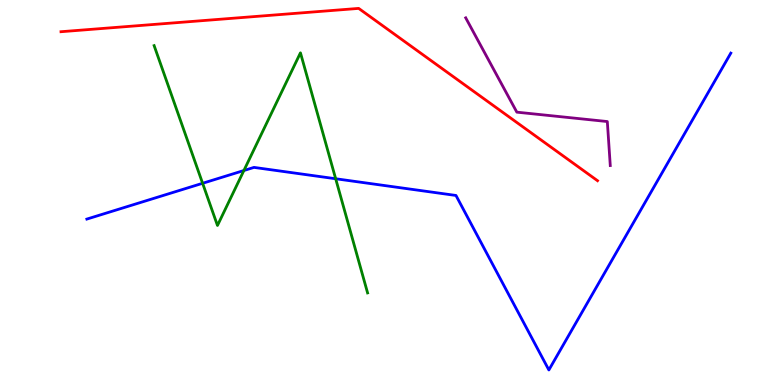[{'lines': ['blue', 'red'], 'intersections': []}, {'lines': ['green', 'red'], 'intersections': []}, {'lines': ['purple', 'red'], 'intersections': []}, {'lines': ['blue', 'green'], 'intersections': [{'x': 2.61, 'y': 5.24}, {'x': 3.15, 'y': 5.57}, {'x': 4.33, 'y': 5.36}]}, {'lines': ['blue', 'purple'], 'intersections': []}, {'lines': ['green', 'purple'], 'intersections': []}]